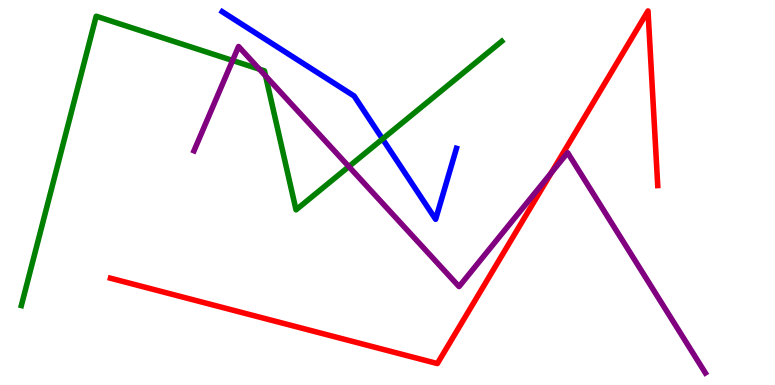[{'lines': ['blue', 'red'], 'intersections': []}, {'lines': ['green', 'red'], 'intersections': []}, {'lines': ['purple', 'red'], 'intersections': [{'x': 7.11, 'y': 5.51}]}, {'lines': ['blue', 'green'], 'intersections': [{'x': 4.94, 'y': 6.39}]}, {'lines': ['blue', 'purple'], 'intersections': []}, {'lines': ['green', 'purple'], 'intersections': [{'x': 3.0, 'y': 8.43}, {'x': 3.35, 'y': 8.2}, {'x': 3.43, 'y': 8.03}, {'x': 4.5, 'y': 5.67}]}]